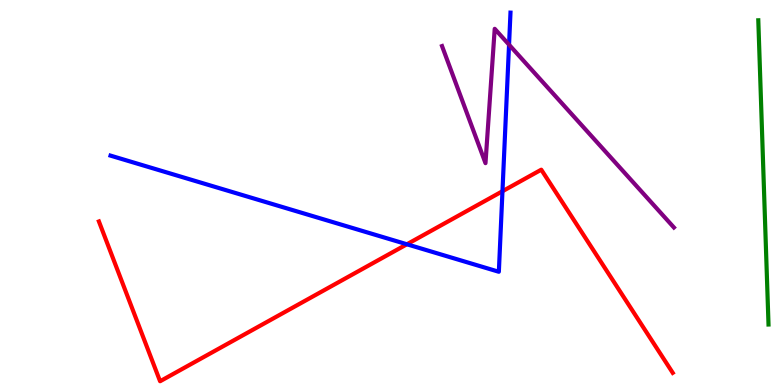[{'lines': ['blue', 'red'], 'intersections': [{'x': 5.25, 'y': 3.66}, {'x': 6.48, 'y': 5.03}]}, {'lines': ['green', 'red'], 'intersections': []}, {'lines': ['purple', 'red'], 'intersections': []}, {'lines': ['blue', 'green'], 'intersections': []}, {'lines': ['blue', 'purple'], 'intersections': [{'x': 6.57, 'y': 8.84}]}, {'lines': ['green', 'purple'], 'intersections': []}]